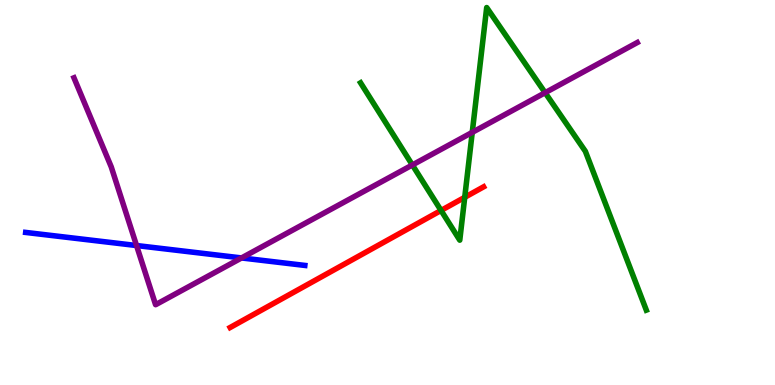[{'lines': ['blue', 'red'], 'intersections': []}, {'lines': ['green', 'red'], 'intersections': [{'x': 5.69, 'y': 4.53}, {'x': 6.0, 'y': 4.87}]}, {'lines': ['purple', 'red'], 'intersections': []}, {'lines': ['blue', 'green'], 'intersections': []}, {'lines': ['blue', 'purple'], 'intersections': [{'x': 1.76, 'y': 3.62}, {'x': 3.12, 'y': 3.3}]}, {'lines': ['green', 'purple'], 'intersections': [{'x': 5.32, 'y': 5.72}, {'x': 6.09, 'y': 6.56}, {'x': 7.03, 'y': 7.59}]}]